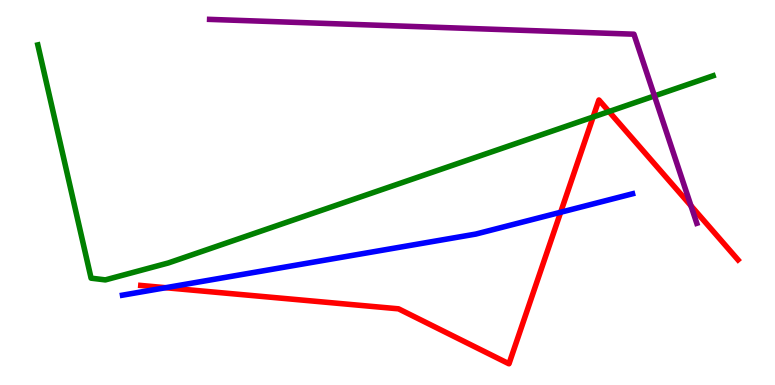[{'lines': ['blue', 'red'], 'intersections': [{'x': 2.14, 'y': 2.53}, {'x': 7.23, 'y': 4.49}]}, {'lines': ['green', 'red'], 'intersections': [{'x': 7.65, 'y': 6.96}, {'x': 7.86, 'y': 7.1}]}, {'lines': ['purple', 'red'], 'intersections': [{'x': 8.92, 'y': 4.66}]}, {'lines': ['blue', 'green'], 'intersections': []}, {'lines': ['blue', 'purple'], 'intersections': []}, {'lines': ['green', 'purple'], 'intersections': [{'x': 8.44, 'y': 7.51}]}]